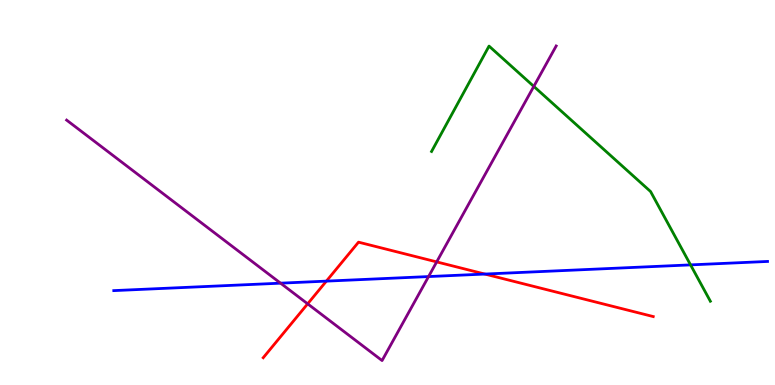[{'lines': ['blue', 'red'], 'intersections': [{'x': 4.21, 'y': 2.7}, {'x': 6.26, 'y': 2.88}]}, {'lines': ['green', 'red'], 'intersections': []}, {'lines': ['purple', 'red'], 'intersections': [{'x': 3.97, 'y': 2.11}, {'x': 5.63, 'y': 3.2}]}, {'lines': ['blue', 'green'], 'intersections': [{'x': 8.91, 'y': 3.12}]}, {'lines': ['blue', 'purple'], 'intersections': [{'x': 3.62, 'y': 2.64}, {'x': 5.53, 'y': 2.82}]}, {'lines': ['green', 'purple'], 'intersections': [{'x': 6.89, 'y': 7.76}]}]